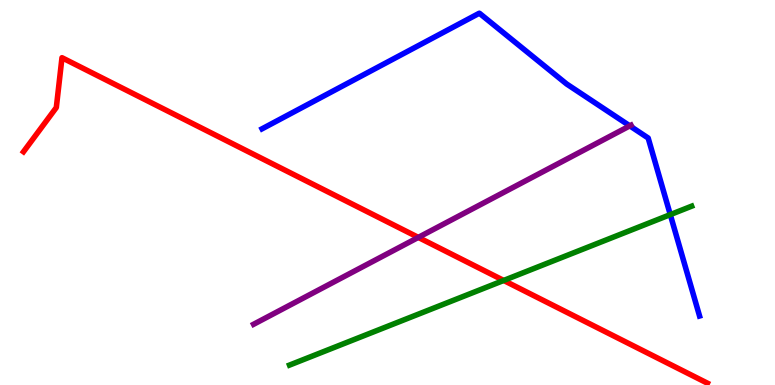[{'lines': ['blue', 'red'], 'intersections': []}, {'lines': ['green', 'red'], 'intersections': [{'x': 6.5, 'y': 2.72}]}, {'lines': ['purple', 'red'], 'intersections': [{'x': 5.4, 'y': 3.83}]}, {'lines': ['blue', 'green'], 'intersections': [{'x': 8.65, 'y': 4.43}]}, {'lines': ['blue', 'purple'], 'intersections': [{'x': 8.13, 'y': 6.73}]}, {'lines': ['green', 'purple'], 'intersections': []}]